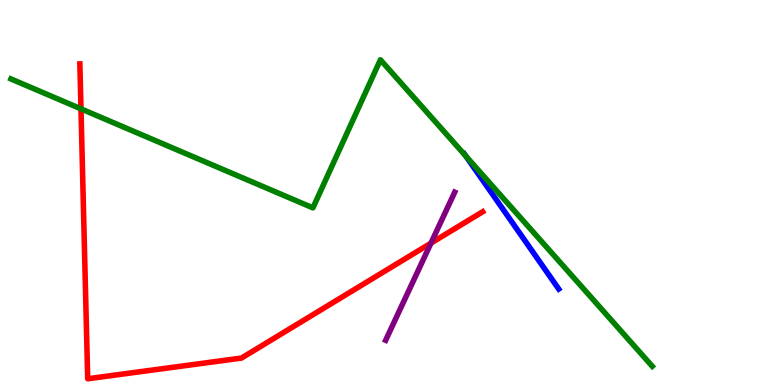[{'lines': ['blue', 'red'], 'intersections': []}, {'lines': ['green', 'red'], 'intersections': [{'x': 1.04, 'y': 7.17}]}, {'lines': ['purple', 'red'], 'intersections': [{'x': 5.56, 'y': 3.69}]}, {'lines': ['blue', 'green'], 'intersections': [{'x': 6.01, 'y': 5.95}]}, {'lines': ['blue', 'purple'], 'intersections': []}, {'lines': ['green', 'purple'], 'intersections': []}]